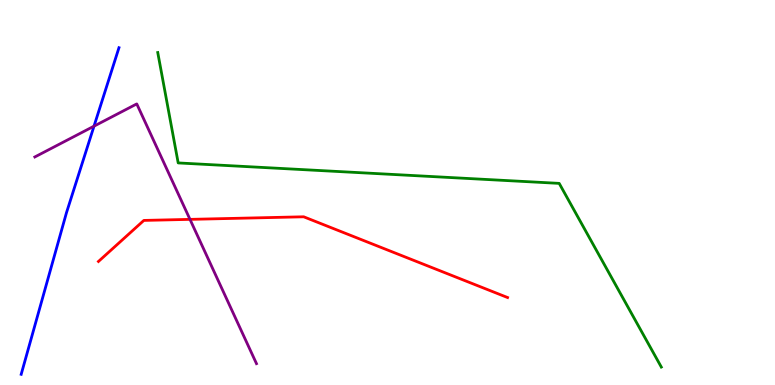[{'lines': ['blue', 'red'], 'intersections': []}, {'lines': ['green', 'red'], 'intersections': []}, {'lines': ['purple', 'red'], 'intersections': [{'x': 2.45, 'y': 4.3}]}, {'lines': ['blue', 'green'], 'intersections': []}, {'lines': ['blue', 'purple'], 'intersections': [{'x': 1.21, 'y': 6.72}]}, {'lines': ['green', 'purple'], 'intersections': []}]